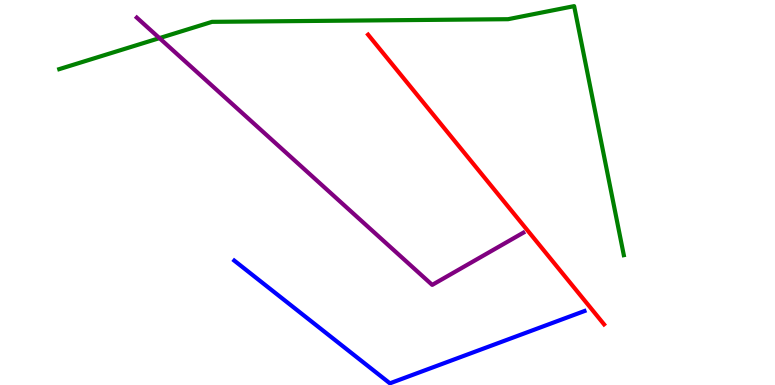[{'lines': ['blue', 'red'], 'intersections': []}, {'lines': ['green', 'red'], 'intersections': []}, {'lines': ['purple', 'red'], 'intersections': []}, {'lines': ['blue', 'green'], 'intersections': []}, {'lines': ['blue', 'purple'], 'intersections': []}, {'lines': ['green', 'purple'], 'intersections': [{'x': 2.06, 'y': 9.01}]}]